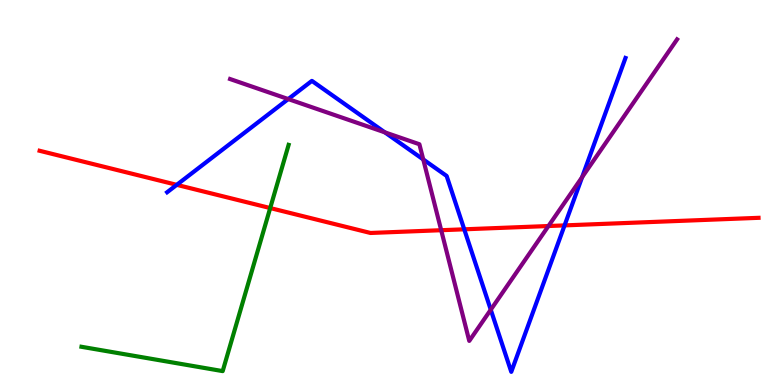[{'lines': ['blue', 'red'], 'intersections': [{'x': 2.28, 'y': 5.2}, {'x': 5.99, 'y': 4.04}, {'x': 7.28, 'y': 4.15}]}, {'lines': ['green', 'red'], 'intersections': [{'x': 3.49, 'y': 4.6}]}, {'lines': ['purple', 'red'], 'intersections': [{'x': 5.69, 'y': 4.02}, {'x': 7.08, 'y': 4.13}]}, {'lines': ['blue', 'green'], 'intersections': []}, {'lines': ['blue', 'purple'], 'intersections': [{'x': 3.72, 'y': 7.43}, {'x': 4.97, 'y': 6.56}, {'x': 5.46, 'y': 5.86}, {'x': 6.33, 'y': 1.96}, {'x': 7.51, 'y': 5.4}]}, {'lines': ['green', 'purple'], 'intersections': []}]